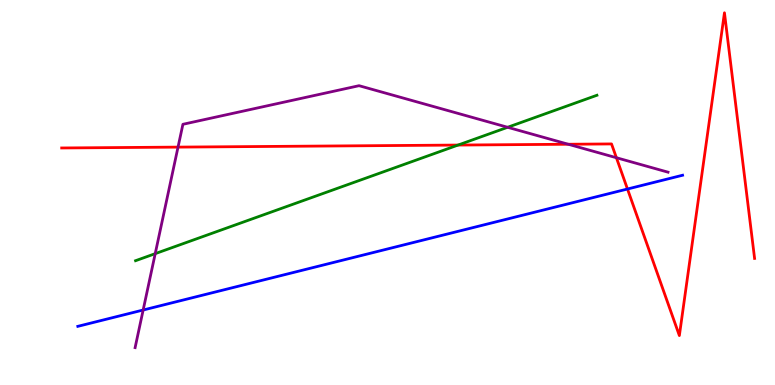[{'lines': ['blue', 'red'], 'intersections': [{'x': 8.1, 'y': 5.09}]}, {'lines': ['green', 'red'], 'intersections': [{'x': 5.91, 'y': 6.23}]}, {'lines': ['purple', 'red'], 'intersections': [{'x': 2.3, 'y': 6.18}, {'x': 7.33, 'y': 6.25}, {'x': 7.95, 'y': 5.9}]}, {'lines': ['blue', 'green'], 'intersections': []}, {'lines': ['blue', 'purple'], 'intersections': [{'x': 1.85, 'y': 1.95}]}, {'lines': ['green', 'purple'], 'intersections': [{'x': 2.0, 'y': 3.41}, {'x': 6.55, 'y': 6.69}]}]